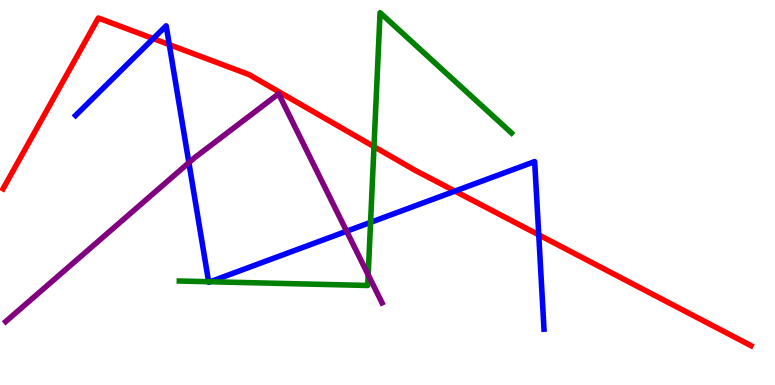[{'lines': ['blue', 'red'], 'intersections': [{'x': 1.98, 'y': 9.0}, {'x': 2.18, 'y': 8.84}, {'x': 5.87, 'y': 5.04}, {'x': 6.95, 'y': 3.9}]}, {'lines': ['green', 'red'], 'intersections': [{'x': 4.83, 'y': 6.19}]}, {'lines': ['purple', 'red'], 'intersections': []}, {'lines': ['blue', 'green'], 'intersections': [{'x': 2.69, 'y': 2.68}, {'x': 2.71, 'y': 2.68}, {'x': 4.78, 'y': 4.22}]}, {'lines': ['blue', 'purple'], 'intersections': [{'x': 2.44, 'y': 5.77}, {'x': 4.47, 'y': 3.99}]}, {'lines': ['green', 'purple'], 'intersections': [{'x': 4.75, 'y': 2.86}]}]